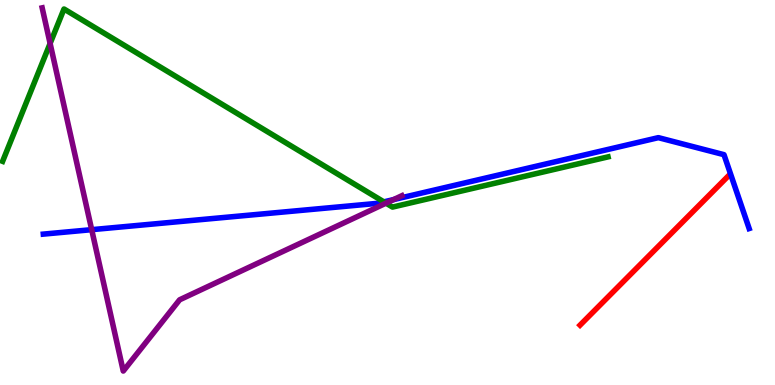[{'lines': ['blue', 'red'], 'intersections': []}, {'lines': ['green', 'red'], 'intersections': []}, {'lines': ['purple', 'red'], 'intersections': []}, {'lines': ['blue', 'green'], 'intersections': [{'x': 4.95, 'y': 4.76}]}, {'lines': ['blue', 'purple'], 'intersections': [{'x': 1.18, 'y': 4.03}, {'x': 5.08, 'y': 4.82}]}, {'lines': ['green', 'purple'], 'intersections': [{'x': 0.647, 'y': 8.87}, {'x': 4.98, 'y': 4.72}]}]